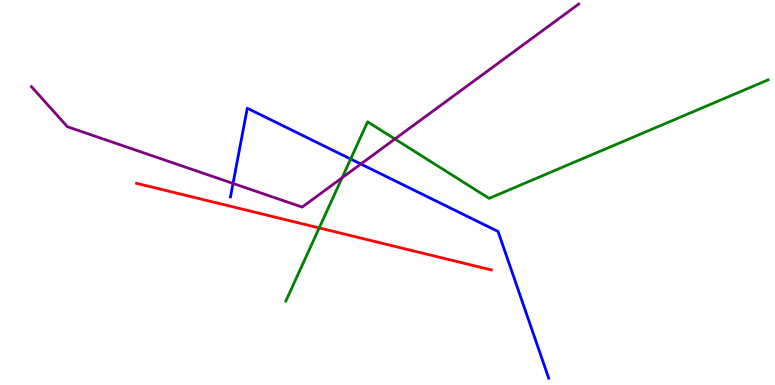[{'lines': ['blue', 'red'], 'intersections': []}, {'lines': ['green', 'red'], 'intersections': [{'x': 4.12, 'y': 4.08}]}, {'lines': ['purple', 'red'], 'intersections': []}, {'lines': ['blue', 'green'], 'intersections': [{'x': 4.52, 'y': 5.87}]}, {'lines': ['blue', 'purple'], 'intersections': [{'x': 3.01, 'y': 5.24}, {'x': 4.66, 'y': 5.74}]}, {'lines': ['green', 'purple'], 'intersections': [{'x': 4.41, 'y': 5.38}, {'x': 5.1, 'y': 6.39}]}]